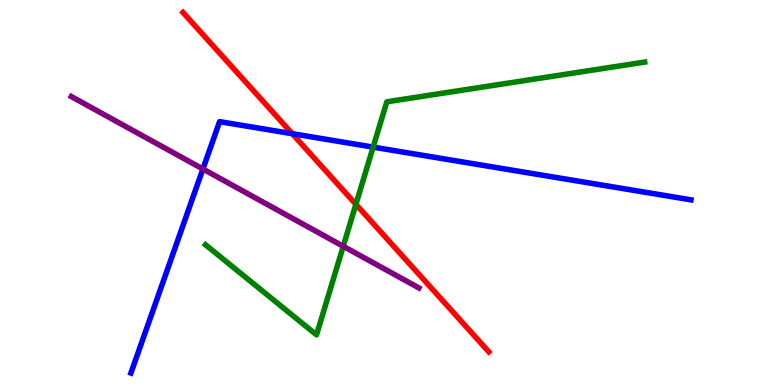[{'lines': ['blue', 'red'], 'intersections': [{'x': 3.77, 'y': 6.53}]}, {'lines': ['green', 'red'], 'intersections': [{'x': 4.59, 'y': 4.69}]}, {'lines': ['purple', 'red'], 'intersections': []}, {'lines': ['blue', 'green'], 'intersections': [{'x': 4.81, 'y': 6.18}]}, {'lines': ['blue', 'purple'], 'intersections': [{'x': 2.62, 'y': 5.61}]}, {'lines': ['green', 'purple'], 'intersections': [{'x': 4.43, 'y': 3.6}]}]